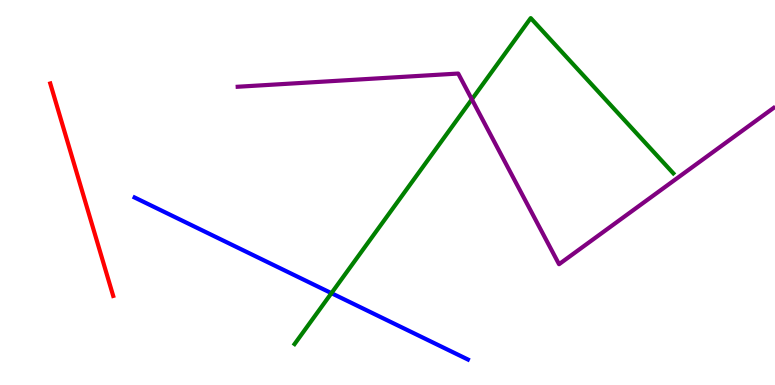[{'lines': ['blue', 'red'], 'intersections': []}, {'lines': ['green', 'red'], 'intersections': []}, {'lines': ['purple', 'red'], 'intersections': []}, {'lines': ['blue', 'green'], 'intersections': [{'x': 4.28, 'y': 2.39}]}, {'lines': ['blue', 'purple'], 'intersections': []}, {'lines': ['green', 'purple'], 'intersections': [{'x': 6.09, 'y': 7.42}]}]